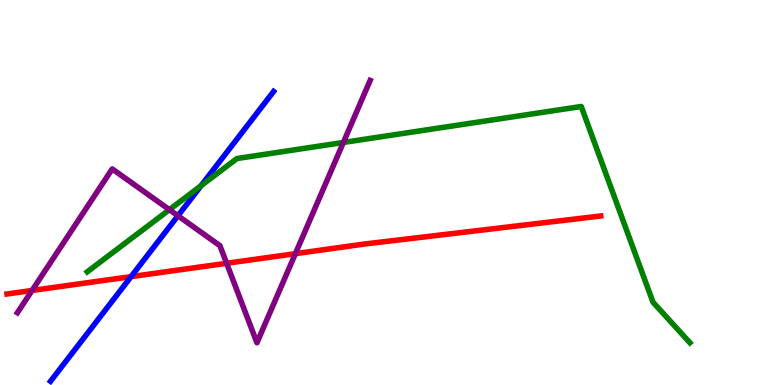[{'lines': ['blue', 'red'], 'intersections': [{'x': 1.69, 'y': 2.81}]}, {'lines': ['green', 'red'], 'intersections': []}, {'lines': ['purple', 'red'], 'intersections': [{'x': 0.414, 'y': 2.46}, {'x': 2.92, 'y': 3.16}, {'x': 3.81, 'y': 3.41}]}, {'lines': ['blue', 'green'], 'intersections': [{'x': 2.59, 'y': 5.18}]}, {'lines': ['blue', 'purple'], 'intersections': [{'x': 2.3, 'y': 4.4}]}, {'lines': ['green', 'purple'], 'intersections': [{'x': 2.19, 'y': 4.55}, {'x': 4.43, 'y': 6.3}]}]